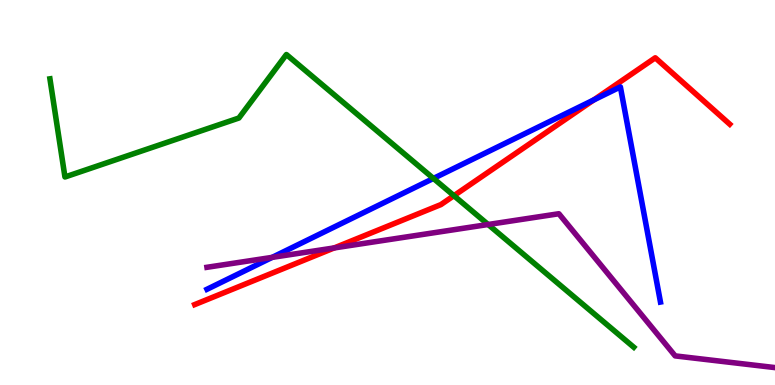[{'lines': ['blue', 'red'], 'intersections': [{'x': 7.66, 'y': 7.4}]}, {'lines': ['green', 'red'], 'intersections': [{'x': 5.86, 'y': 4.92}]}, {'lines': ['purple', 'red'], 'intersections': [{'x': 4.31, 'y': 3.56}]}, {'lines': ['blue', 'green'], 'intersections': [{'x': 5.59, 'y': 5.37}]}, {'lines': ['blue', 'purple'], 'intersections': [{'x': 3.51, 'y': 3.32}]}, {'lines': ['green', 'purple'], 'intersections': [{'x': 6.3, 'y': 4.17}]}]